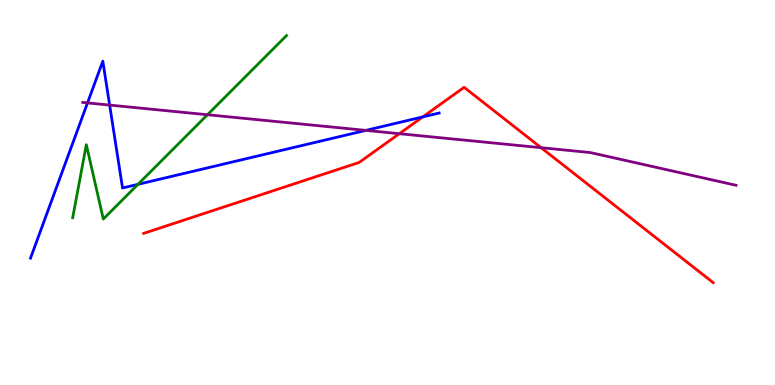[{'lines': ['blue', 'red'], 'intersections': [{'x': 5.46, 'y': 6.96}]}, {'lines': ['green', 'red'], 'intersections': []}, {'lines': ['purple', 'red'], 'intersections': [{'x': 5.15, 'y': 6.53}, {'x': 6.98, 'y': 6.16}]}, {'lines': ['blue', 'green'], 'intersections': [{'x': 1.78, 'y': 5.21}]}, {'lines': ['blue', 'purple'], 'intersections': [{'x': 1.13, 'y': 7.33}, {'x': 1.41, 'y': 7.27}, {'x': 4.72, 'y': 6.61}]}, {'lines': ['green', 'purple'], 'intersections': [{'x': 2.68, 'y': 7.02}]}]